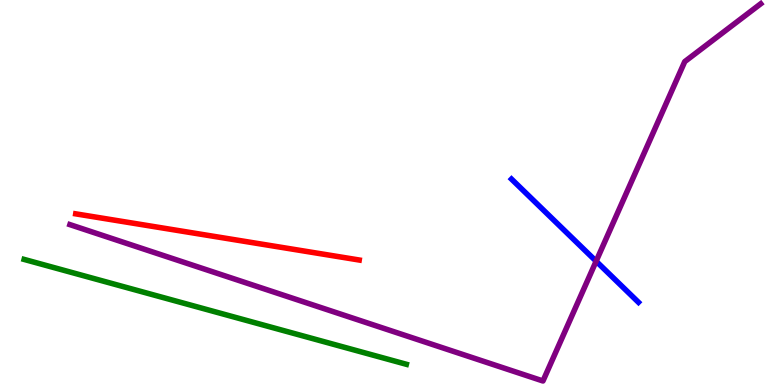[{'lines': ['blue', 'red'], 'intersections': []}, {'lines': ['green', 'red'], 'intersections': []}, {'lines': ['purple', 'red'], 'intersections': []}, {'lines': ['blue', 'green'], 'intersections': []}, {'lines': ['blue', 'purple'], 'intersections': [{'x': 7.69, 'y': 3.22}]}, {'lines': ['green', 'purple'], 'intersections': []}]